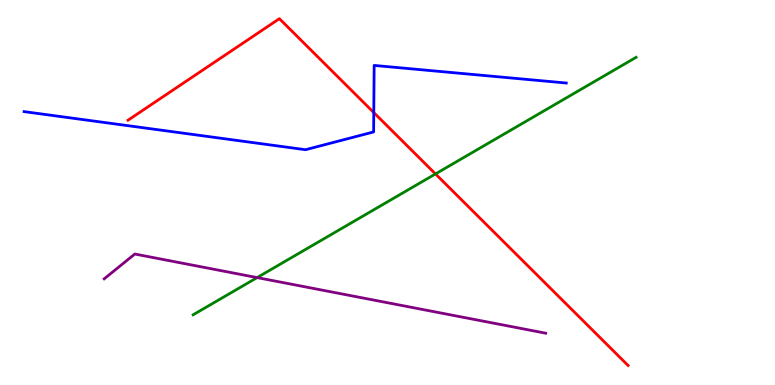[{'lines': ['blue', 'red'], 'intersections': [{'x': 4.82, 'y': 7.08}]}, {'lines': ['green', 'red'], 'intersections': [{'x': 5.62, 'y': 5.48}]}, {'lines': ['purple', 'red'], 'intersections': []}, {'lines': ['blue', 'green'], 'intersections': []}, {'lines': ['blue', 'purple'], 'intersections': []}, {'lines': ['green', 'purple'], 'intersections': [{'x': 3.32, 'y': 2.79}]}]